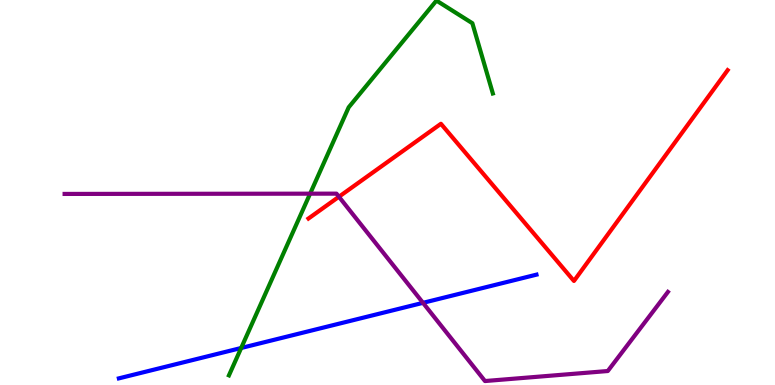[{'lines': ['blue', 'red'], 'intersections': []}, {'lines': ['green', 'red'], 'intersections': []}, {'lines': ['purple', 'red'], 'intersections': [{'x': 4.37, 'y': 4.89}]}, {'lines': ['blue', 'green'], 'intersections': [{'x': 3.11, 'y': 0.961}]}, {'lines': ['blue', 'purple'], 'intersections': [{'x': 5.46, 'y': 2.13}]}, {'lines': ['green', 'purple'], 'intersections': [{'x': 4.0, 'y': 4.97}]}]